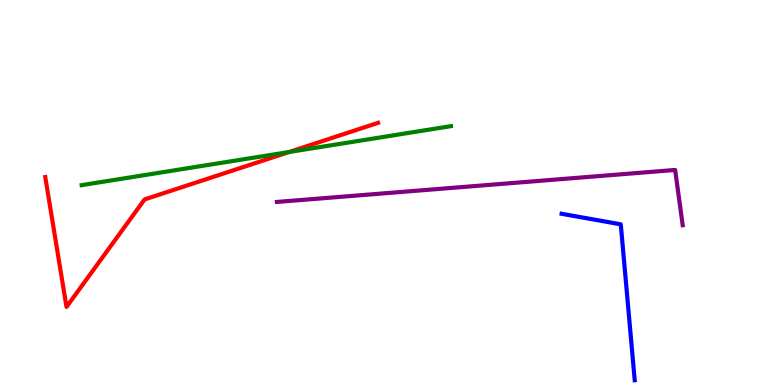[{'lines': ['blue', 'red'], 'intersections': []}, {'lines': ['green', 'red'], 'intersections': [{'x': 3.73, 'y': 6.05}]}, {'lines': ['purple', 'red'], 'intersections': []}, {'lines': ['blue', 'green'], 'intersections': []}, {'lines': ['blue', 'purple'], 'intersections': []}, {'lines': ['green', 'purple'], 'intersections': []}]